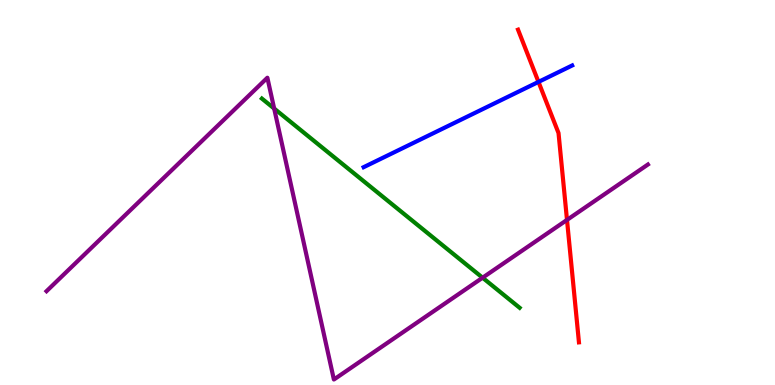[{'lines': ['blue', 'red'], 'intersections': [{'x': 6.95, 'y': 7.87}]}, {'lines': ['green', 'red'], 'intersections': []}, {'lines': ['purple', 'red'], 'intersections': [{'x': 7.32, 'y': 4.29}]}, {'lines': ['blue', 'green'], 'intersections': []}, {'lines': ['blue', 'purple'], 'intersections': []}, {'lines': ['green', 'purple'], 'intersections': [{'x': 3.54, 'y': 7.18}, {'x': 6.23, 'y': 2.79}]}]